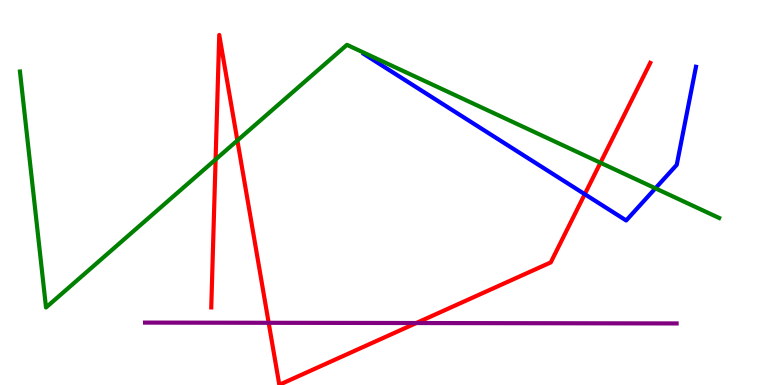[{'lines': ['blue', 'red'], 'intersections': [{'x': 7.55, 'y': 4.96}]}, {'lines': ['green', 'red'], 'intersections': [{'x': 2.78, 'y': 5.86}, {'x': 3.06, 'y': 6.35}, {'x': 7.75, 'y': 5.77}]}, {'lines': ['purple', 'red'], 'intersections': [{'x': 3.47, 'y': 1.62}, {'x': 5.37, 'y': 1.61}]}, {'lines': ['blue', 'green'], 'intersections': [{'x': 8.46, 'y': 5.11}]}, {'lines': ['blue', 'purple'], 'intersections': []}, {'lines': ['green', 'purple'], 'intersections': []}]